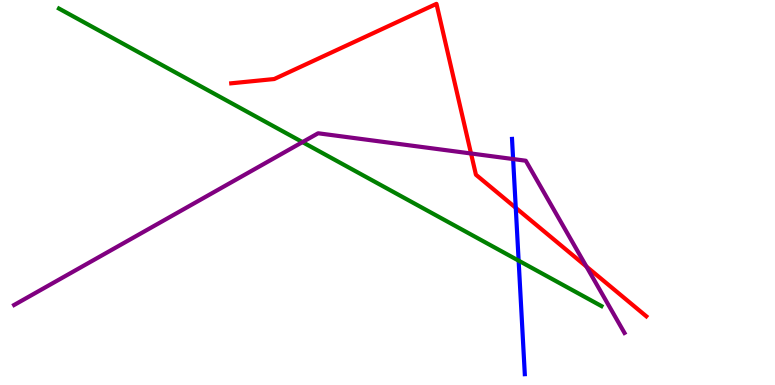[{'lines': ['blue', 'red'], 'intersections': [{'x': 6.66, 'y': 4.6}]}, {'lines': ['green', 'red'], 'intersections': []}, {'lines': ['purple', 'red'], 'intersections': [{'x': 6.08, 'y': 6.01}, {'x': 7.57, 'y': 3.08}]}, {'lines': ['blue', 'green'], 'intersections': [{'x': 6.69, 'y': 3.23}]}, {'lines': ['blue', 'purple'], 'intersections': [{'x': 6.62, 'y': 5.87}]}, {'lines': ['green', 'purple'], 'intersections': [{'x': 3.9, 'y': 6.31}]}]